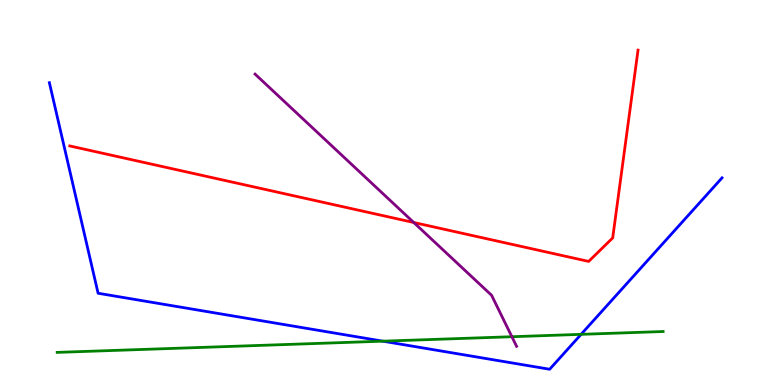[{'lines': ['blue', 'red'], 'intersections': []}, {'lines': ['green', 'red'], 'intersections': []}, {'lines': ['purple', 'red'], 'intersections': [{'x': 5.34, 'y': 4.22}]}, {'lines': ['blue', 'green'], 'intersections': [{'x': 4.94, 'y': 1.14}, {'x': 7.5, 'y': 1.32}]}, {'lines': ['blue', 'purple'], 'intersections': []}, {'lines': ['green', 'purple'], 'intersections': [{'x': 6.6, 'y': 1.25}]}]